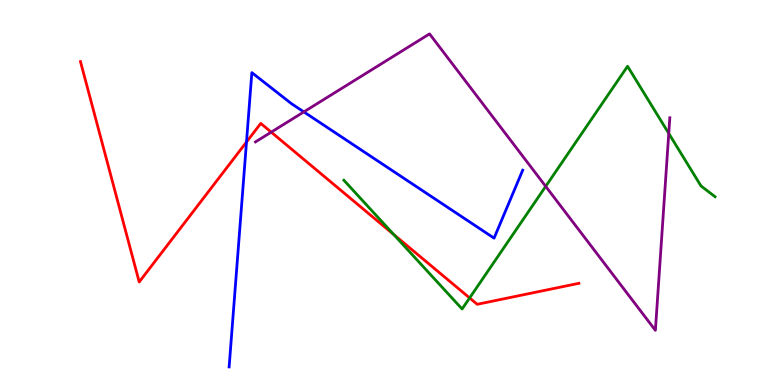[{'lines': ['blue', 'red'], 'intersections': [{'x': 3.18, 'y': 6.31}]}, {'lines': ['green', 'red'], 'intersections': [{'x': 5.08, 'y': 3.91}, {'x': 6.06, 'y': 2.26}]}, {'lines': ['purple', 'red'], 'intersections': [{'x': 3.5, 'y': 6.57}]}, {'lines': ['blue', 'green'], 'intersections': []}, {'lines': ['blue', 'purple'], 'intersections': [{'x': 3.92, 'y': 7.09}]}, {'lines': ['green', 'purple'], 'intersections': [{'x': 7.04, 'y': 5.16}, {'x': 8.63, 'y': 6.53}]}]